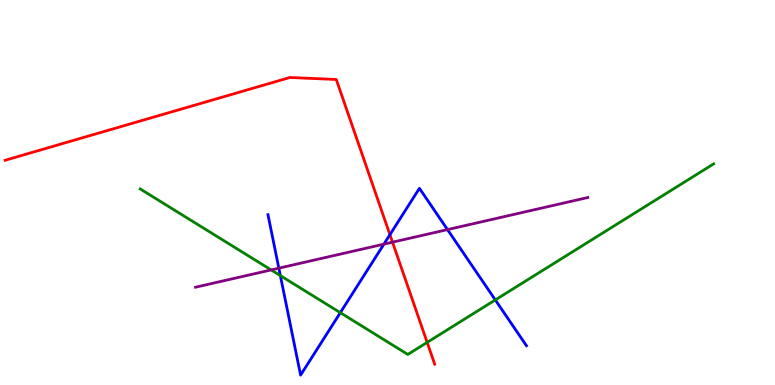[{'lines': ['blue', 'red'], 'intersections': [{'x': 5.03, 'y': 3.9}]}, {'lines': ['green', 'red'], 'intersections': [{'x': 5.51, 'y': 1.11}]}, {'lines': ['purple', 'red'], 'intersections': [{'x': 5.06, 'y': 3.71}]}, {'lines': ['blue', 'green'], 'intersections': [{'x': 3.62, 'y': 2.84}, {'x': 4.39, 'y': 1.88}, {'x': 6.39, 'y': 2.21}]}, {'lines': ['blue', 'purple'], 'intersections': [{'x': 3.6, 'y': 3.03}, {'x': 4.95, 'y': 3.66}, {'x': 5.77, 'y': 4.04}]}, {'lines': ['green', 'purple'], 'intersections': [{'x': 3.5, 'y': 2.99}]}]